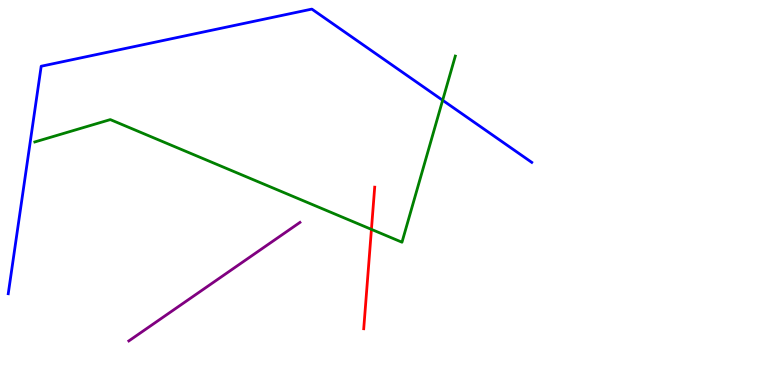[{'lines': ['blue', 'red'], 'intersections': []}, {'lines': ['green', 'red'], 'intersections': [{'x': 4.79, 'y': 4.04}]}, {'lines': ['purple', 'red'], 'intersections': []}, {'lines': ['blue', 'green'], 'intersections': [{'x': 5.71, 'y': 7.4}]}, {'lines': ['blue', 'purple'], 'intersections': []}, {'lines': ['green', 'purple'], 'intersections': []}]